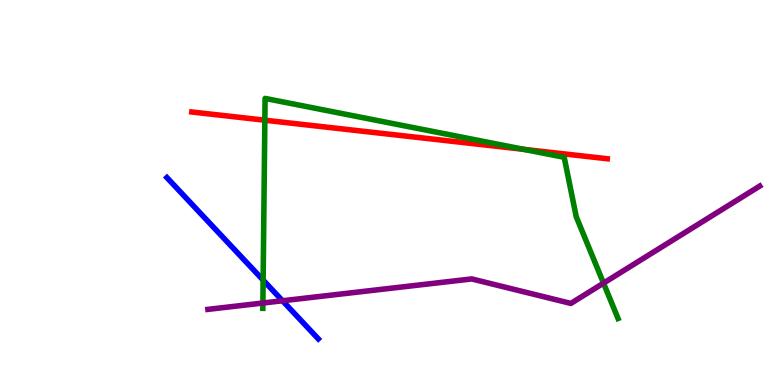[{'lines': ['blue', 'red'], 'intersections': []}, {'lines': ['green', 'red'], 'intersections': [{'x': 3.42, 'y': 6.88}, {'x': 6.76, 'y': 6.12}]}, {'lines': ['purple', 'red'], 'intersections': []}, {'lines': ['blue', 'green'], 'intersections': [{'x': 3.4, 'y': 2.72}]}, {'lines': ['blue', 'purple'], 'intersections': [{'x': 3.65, 'y': 2.19}]}, {'lines': ['green', 'purple'], 'intersections': [{'x': 3.39, 'y': 2.13}, {'x': 7.79, 'y': 2.65}]}]